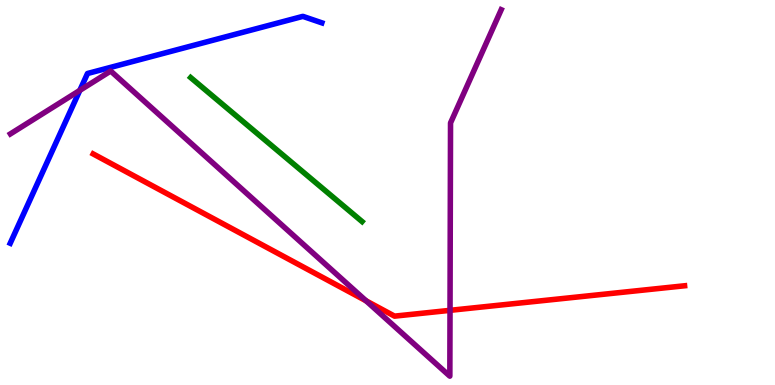[{'lines': ['blue', 'red'], 'intersections': []}, {'lines': ['green', 'red'], 'intersections': []}, {'lines': ['purple', 'red'], 'intersections': [{'x': 4.72, 'y': 2.19}, {'x': 5.81, 'y': 1.94}]}, {'lines': ['blue', 'green'], 'intersections': []}, {'lines': ['blue', 'purple'], 'intersections': [{'x': 1.03, 'y': 7.65}]}, {'lines': ['green', 'purple'], 'intersections': []}]